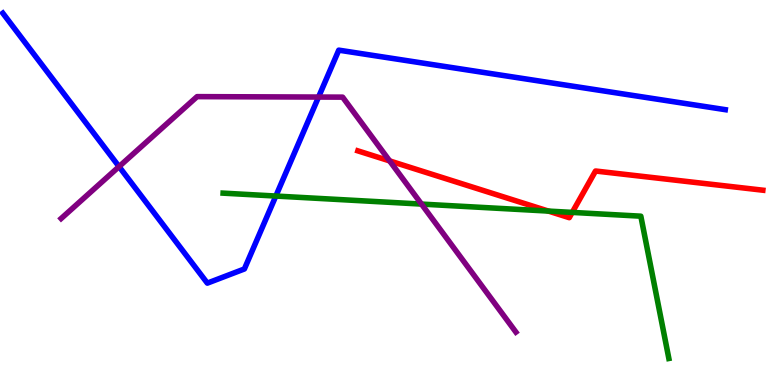[{'lines': ['blue', 'red'], 'intersections': []}, {'lines': ['green', 'red'], 'intersections': [{'x': 7.08, 'y': 4.52}, {'x': 7.38, 'y': 4.48}]}, {'lines': ['purple', 'red'], 'intersections': [{'x': 5.03, 'y': 5.82}]}, {'lines': ['blue', 'green'], 'intersections': [{'x': 3.56, 'y': 4.91}]}, {'lines': ['blue', 'purple'], 'intersections': [{'x': 1.54, 'y': 5.67}, {'x': 4.11, 'y': 7.48}]}, {'lines': ['green', 'purple'], 'intersections': [{'x': 5.44, 'y': 4.7}]}]